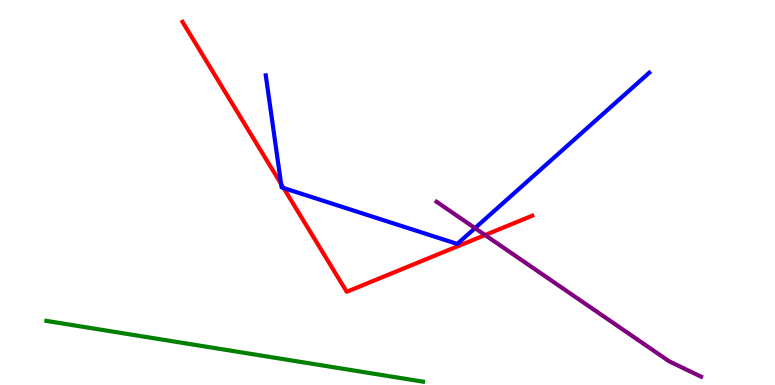[{'lines': ['blue', 'red'], 'intersections': [{'x': 3.63, 'y': 5.22}, {'x': 3.66, 'y': 5.12}]}, {'lines': ['green', 'red'], 'intersections': []}, {'lines': ['purple', 'red'], 'intersections': [{'x': 6.26, 'y': 3.89}]}, {'lines': ['blue', 'green'], 'intersections': []}, {'lines': ['blue', 'purple'], 'intersections': [{'x': 6.13, 'y': 4.07}]}, {'lines': ['green', 'purple'], 'intersections': []}]